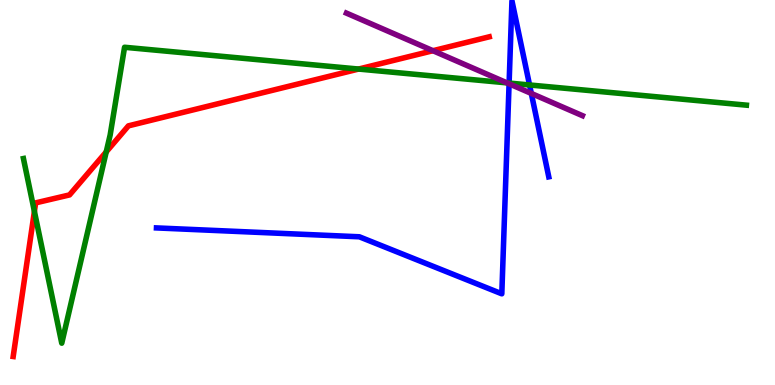[{'lines': ['blue', 'red'], 'intersections': []}, {'lines': ['green', 'red'], 'intersections': [{'x': 0.444, 'y': 4.51}, {'x': 1.37, 'y': 6.06}, {'x': 4.63, 'y': 8.21}]}, {'lines': ['purple', 'red'], 'intersections': [{'x': 5.59, 'y': 8.68}]}, {'lines': ['blue', 'green'], 'intersections': [{'x': 6.57, 'y': 7.84}, {'x': 6.83, 'y': 7.79}]}, {'lines': ['blue', 'purple'], 'intersections': [{'x': 6.57, 'y': 7.82}, {'x': 6.86, 'y': 7.57}]}, {'lines': ['green', 'purple'], 'intersections': [{'x': 6.54, 'y': 7.85}]}]